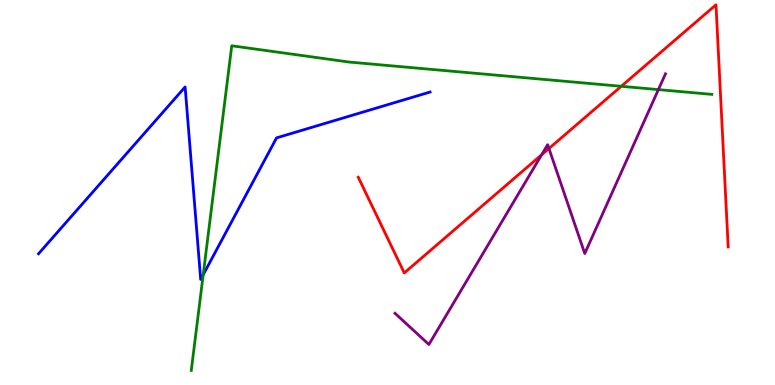[{'lines': ['blue', 'red'], 'intersections': []}, {'lines': ['green', 'red'], 'intersections': [{'x': 8.02, 'y': 7.76}]}, {'lines': ['purple', 'red'], 'intersections': [{'x': 6.99, 'y': 5.98}, {'x': 7.08, 'y': 6.14}]}, {'lines': ['blue', 'green'], 'intersections': [{'x': 2.62, 'y': 2.86}]}, {'lines': ['blue', 'purple'], 'intersections': []}, {'lines': ['green', 'purple'], 'intersections': [{'x': 8.5, 'y': 7.67}]}]